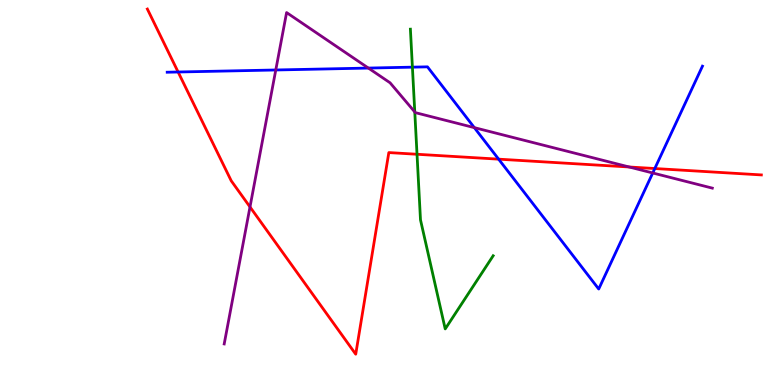[{'lines': ['blue', 'red'], 'intersections': [{'x': 2.3, 'y': 8.13}, {'x': 6.43, 'y': 5.87}, {'x': 8.45, 'y': 5.62}]}, {'lines': ['green', 'red'], 'intersections': [{'x': 5.38, 'y': 5.99}]}, {'lines': ['purple', 'red'], 'intersections': [{'x': 3.23, 'y': 4.62}, {'x': 8.12, 'y': 5.66}]}, {'lines': ['blue', 'green'], 'intersections': [{'x': 5.32, 'y': 8.26}]}, {'lines': ['blue', 'purple'], 'intersections': [{'x': 3.56, 'y': 8.18}, {'x': 4.75, 'y': 8.23}, {'x': 6.12, 'y': 6.68}, {'x': 8.42, 'y': 5.51}]}, {'lines': ['green', 'purple'], 'intersections': [{'x': 5.35, 'y': 7.09}]}]